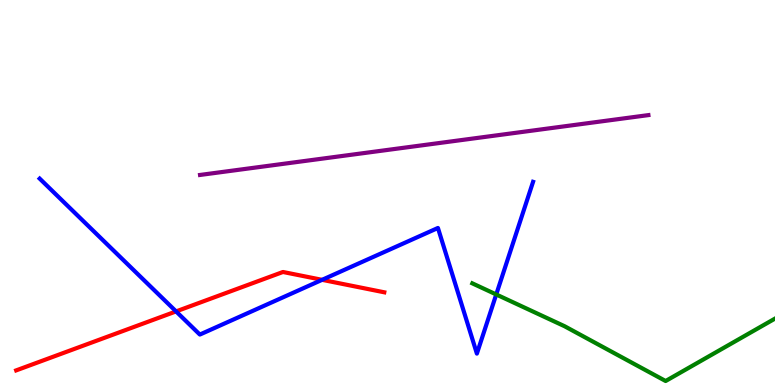[{'lines': ['blue', 'red'], 'intersections': [{'x': 2.27, 'y': 1.91}, {'x': 4.16, 'y': 2.73}]}, {'lines': ['green', 'red'], 'intersections': []}, {'lines': ['purple', 'red'], 'intersections': []}, {'lines': ['blue', 'green'], 'intersections': [{'x': 6.4, 'y': 2.35}]}, {'lines': ['blue', 'purple'], 'intersections': []}, {'lines': ['green', 'purple'], 'intersections': []}]